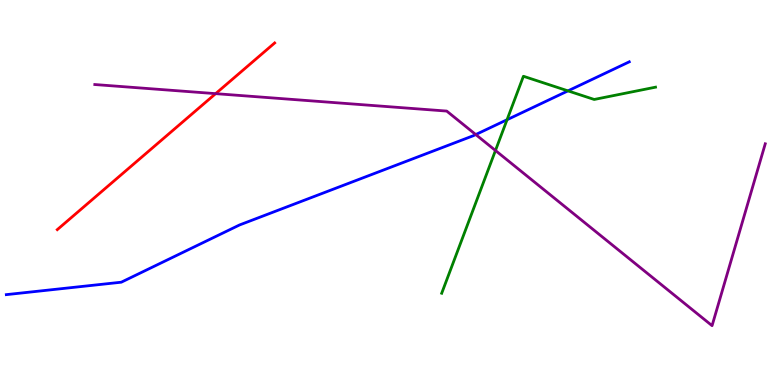[{'lines': ['blue', 'red'], 'intersections': []}, {'lines': ['green', 'red'], 'intersections': []}, {'lines': ['purple', 'red'], 'intersections': [{'x': 2.78, 'y': 7.57}]}, {'lines': ['blue', 'green'], 'intersections': [{'x': 6.54, 'y': 6.89}, {'x': 7.33, 'y': 7.64}]}, {'lines': ['blue', 'purple'], 'intersections': [{'x': 6.14, 'y': 6.51}]}, {'lines': ['green', 'purple'], 'intersections': [{'x': 6.39, 'y': 6.09}]}]